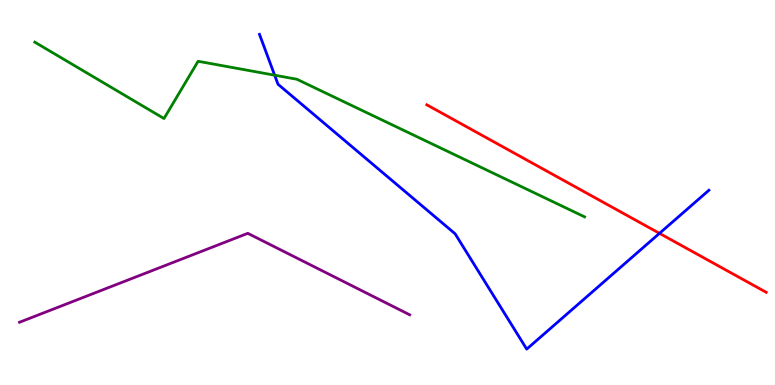[{'lines': ['blue', 'red'], 'intersections': [{'x': 8.51, 'y': 3.94}]}, {'lines': ['green', 'red'], 'intersections': []}, {'lines': ['purple', 'red'], 'intersections': []}, {'lines': ['blue', 'green'], 'intersections': [{'x': 3.54, 'y': 8.05}]}, {'lines': ['blue', 'purple'], 'intersections': []}, {'lines': ['green', 'purple'], 'intersections': []}]